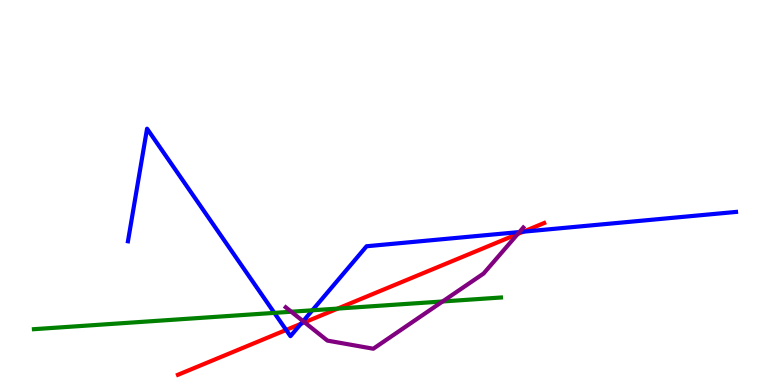[{'lines': ['blue', 'red'], 'intersections': [{'x': 3.69, 'y': 1.43}, {'x': 3.88, 'y': 1.59}, {'x': 6.75, 'y': 3.98}]}, {'lines': ['green', 'red'], 'intersections': [{'x': 4.36, 'y': 1.98}]}, {'lines': ['purple', 'red'], 'intersections': [{'x': 3.93, 'y': 1.63}, {'x': 6.68, 'y': 3.92}]}, {'lines': ['blue', 'green'], 'intersections': [{'x': 3.54, 'y': 1.87}, {'x': 4.03, 'y': 1.94}]}, {'lines': ['blue', 'purple'], 'intersections': [{'x': 3.91, 'y': 1.66}, {'x': 6.7, 'y': 3.97}]}, {'lines': ['green', 'purple'], 'intersections': [{'x': 3.76, 'y': 1.9}, {'x': 5.71, 'y': 2.17}]}]